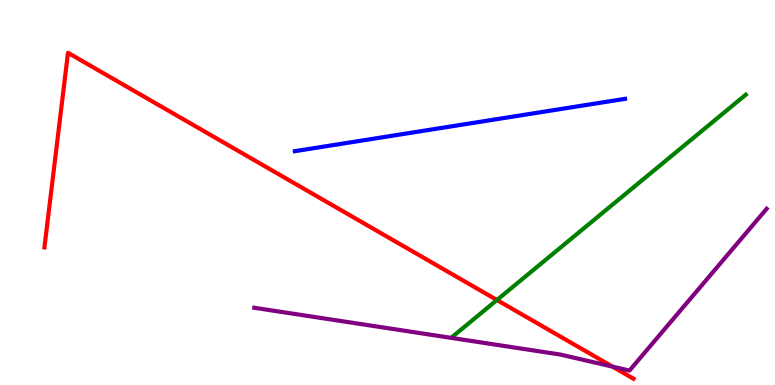[{'lines': ['blue', 'red'], 'intersections': []}, {'lines': ['green', 'red'], 'intersections': [{'x': 6.41, 'y': 2.21}]}, {'lines': ['purple', 'red'], 'intersections': [{'x': 7.9, 'y': 0.477}]}, {'lines': ['blue', 'green'], 'intersections': []}, {'lines': ['blue', 'purple'], 'intersections': []}, {'lines': ['green', 'purple'], 'intersections': []}]